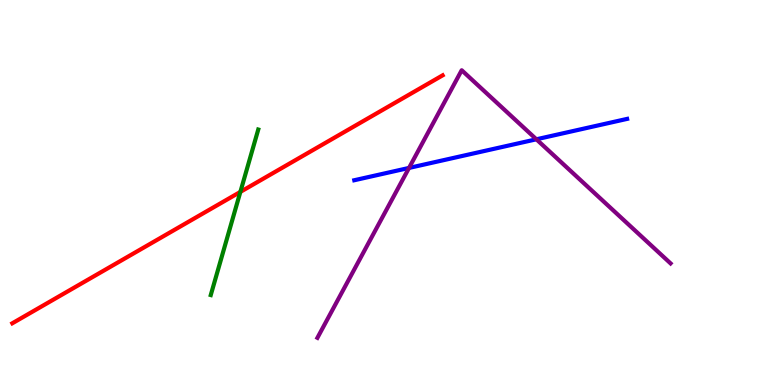[{'lines': ['blue', 'red'], 'intersections': []}, {'lines': ['green', 'red'], 'intersections': [{'x': 3.1, 'y': 5.02}]}, {'lines': ['purple', 'red'], 'intersections': []}, {'lines': ['blue', 'green'], 'intersections': []}, {'lines': ['blue', 'purple'], 'intersections': [{'x': 5.28, 'y': 5.64}, {'x': 6.92, 'y': 6.38}]}, {'lines': ['green', 'purple'], 'intersections': []}]